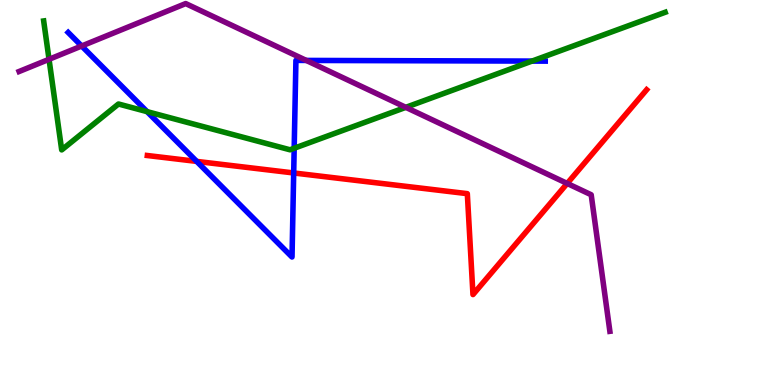[{'lines': ['blue', 'red'], 'intersections': [{'x': 2.54, 'y': 5.81}, {'x': 3.79, 'y': 5.51}]}, {'lines': ['green', 'red'], 'intersections': []}, {'lines': ['purple', 'red'], 'intersections': [{'x': 7.32, 'y': 5.24}]}, {'lines': ['blue', 'green'], 'intersections': [{'x': 1.9, 'y': 7.1}, {'x': 3.8, 'y': 6.15}, {'x': 6.86, 'y': 8.41}]}, {'lines': ['blue', 'purple'], 'intersections': [{'x': 1.05, 'y': 8.81}, {'x': 3.95, 'y': 8.43}]}, {'lines': ['green', 'purple'], 'intersections': [{'x': 0.633, 'y': 8.46}, {'x': 5.24, 'y': 7.21}]}]